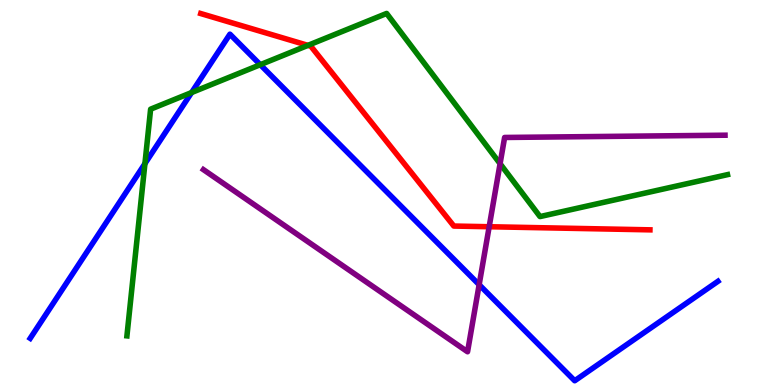[{'lines': ['blue', 'red'], 'intersections': []}, {'lines': ['green', 'red'], 'intersections': [{'x': 3.97, 'y': 8.82}]}, {'lines': ['purple', 'red'], 'intersections': [{'x': 6.31, 'y': 4.11}]}, {'lines': ['blue', 'green'], 'intersections': [{'x': 1.87, 'y': 5.75}, {'x': 2.47, 'y': 7.6}, {'x': 3.36, 'y': 8.32}]}, {'lines': ['blue', 'purple'], 'intersections': [{'x': 6.18, 'y': 2.61}]}, {'lines': ['green', 'purple'], 'intersections': [{'x': 6.45, 'y': 5.75}]}]